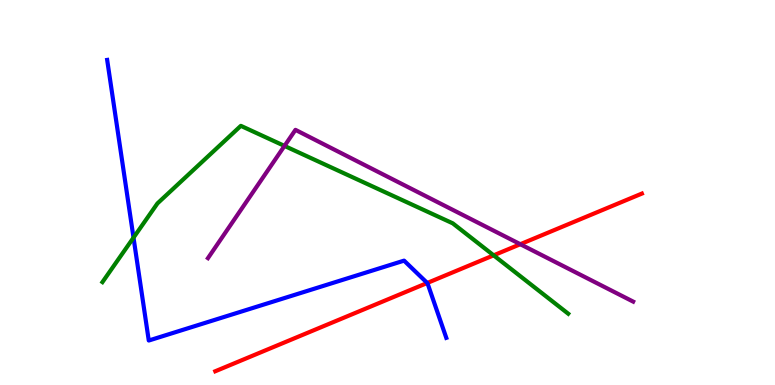[{'lines': ['blue', 'red'], 'intersections': [{'x': 5.51, 'y': 2.65}]}, {'lines': ['green', 'red'], 'intersections': [{'x': 6.37, 'y': 3.37}]}, {'lines': ['purple', 'red'], 'intersections': [{'x': 6.71, 'y': 3.66}]}, {'lines': ['blue', 'green'], 'intersections': [{'x': 1.72, 'y': 3.83}]}, {'lines': ['blue', 'purple'], 'intersections': []}, {'lines': ['green', 'purple'], 'intersections': [{'x': 3.67, 'y': 6.21}]}]